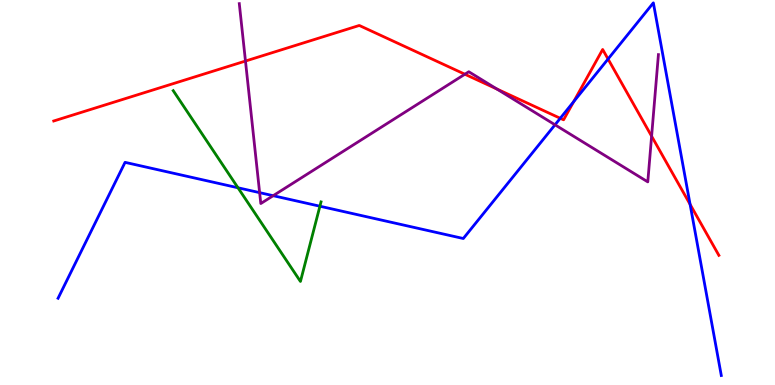[{'lines': ['blue', 'red'], 'intersections': [{'x': 7.23, 'y': 6.93}, {'x': 7.4, 'y': 7.36}, {'x': 7.85, 'y': 8.47}, {'x': 8.9, 'y': 4.69}]}, {'lines': ['green', 'red'], 'intersections': []}, {'lines': ['purple', 'red'], 'intersections': [{'x': 3.17, 'y': 8.41}, {'x': 6.0, 'y': 8.07}, {'x': 6.41, 'y': 7.69}, {'x': 8.41, 'y': 6.46}]}, {'lines': ['blue', 'green'], 'intersections': [{'x': 3.07, 'y': 5.12}, {'x': 4.13, 'y': 4.64}]}, {'lines': ['blue', 'purple'], 'intersections': [{'x': 3.35, 'y': 5.0}, {'x': 3.52, 'y': 4.92}, {'x': 7.16, 'y': 6.76}]}, {'lines': ['green', 'purple'], 'intersections': []}]